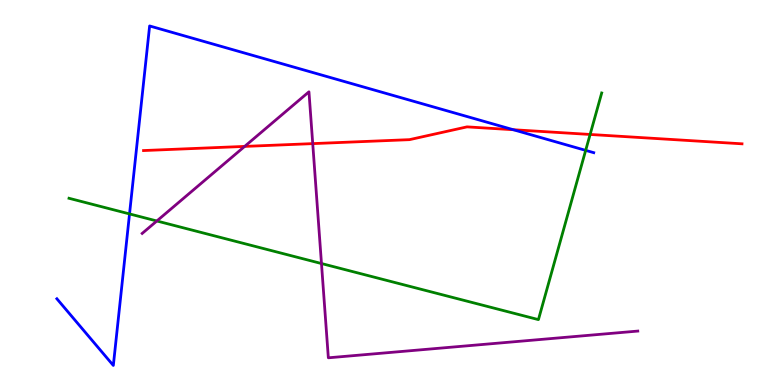[{'lines': ['blue', 'red'], 'intersections': [{'x': 6.62, 'y': 6.63}]}, {'lines': ['green', 'red'], 'intersections': [{'x': 7.61, 'y': 6.51}]}, {'lines': ['purple', 'red'], 'intersections': [{'x': 3.16, 'y': 6.2}, {'x': 4.04, 'y': 6.27}]}, {'lines': ['blue', 'green'], 'intersections': [{'x': 1.67, 'y': 4.44}, {'x': 7.56, 'y': 6.09}]}, {'lines': ['blue', 'purple'], 'intersections': []}, {'lines': ['green', 'purple'], 'intersections': [{'x': 2.02, 'y': 4.26}, {'x': 4.15, 'y': 3.15}]}]